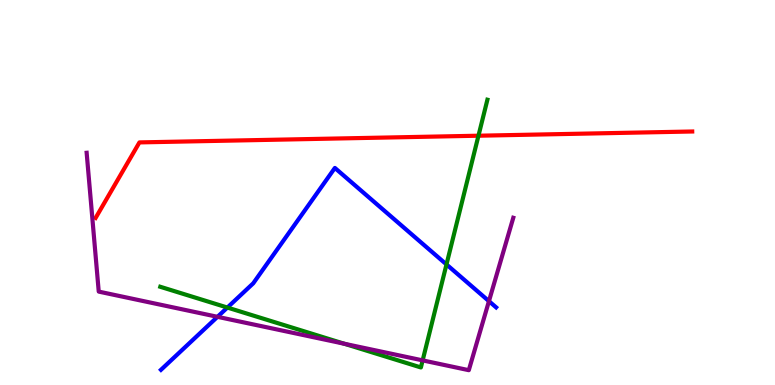[{'lines': ['blue', 'red'], 'intersections': []}, {'lines': ['green', 'red'], 'intersections': [{'x': 6.17, 'y': 6.47}]}, {'lines': ['purple', 'red'], 'intersections': []}, {'lines': ['blue', 'green'], 'intersections': [{'x': 2.93, 'y': 2.01}, {'x': 5.76, 'y': 3.13}]}, {'lines': ['blue', 'purple'], 'intersections': [{'x': 2.81, 'y': 1.77}, {'x': 6.31, 'y': 2.18}]}, {'lines': ['green', 'purple'], 'intersections': [{'x': 4.44, 'y': 1.07}, {'x': 5.45, 'y': 0.639}]}]